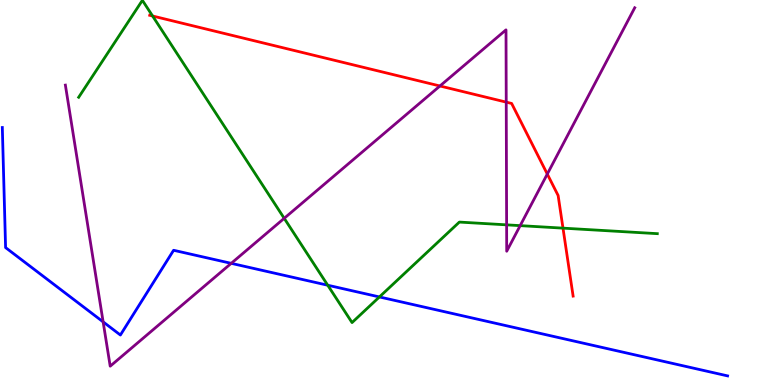[{'lines': ['blue', 'red'], 'intersections': []}, {'lines': ['green', 'red'], 'intersections': [{'x': 1.97, 'y': 9.58}, {'x': 7.26, 'y': 4.07}]}, {'lines': ['purple', 'red'], 'intersections': [{'x': 5.68, 'y': 7.77}, {'x': 6.53, 'y': 7.35}, {'x': 7.06, 'y': 5.48}]}, {'lines': ['blue', 'green'], 'intersections': [{'x': 4.23, 'y': 2.59}, {'x': 4.9, 'y': 2.29}]}, {'lines': ['blue', 'purple'], 'intersections': [{'x': 1.33, 'y': 1.64}, {'x': 2.98, 'y': 3.16}]}, {'lines': ['green', 'purple'], 'intersections': [{'x': 3.67, 'y': 4.33}, {'x': 6.54, 'y': 4.16}, {'x': 6.71, 'y': 4.14}]}]